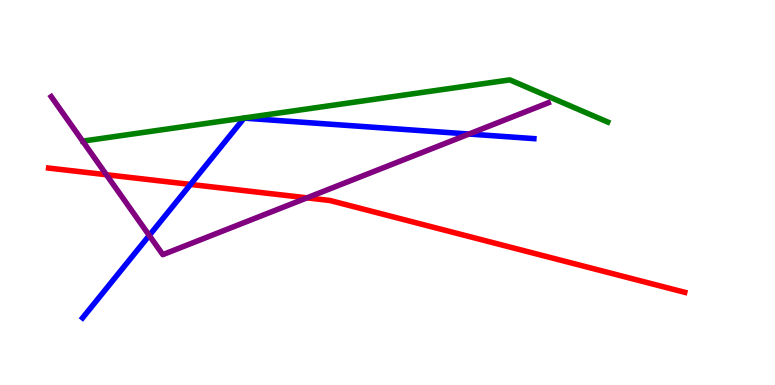[{'lines': ['blue', 'red'], 'intersections': [{'x': 2.46, 'y': 5.21}]}, {'lines': ['green', 'red'], 'intersections': []}, {'lines': ['purple', 'red'], 'intersections': [{'x': 1.37, 'y': 5.46}, {'x': 3.96, 'y': 4.86}]}, {'lines': ['blue', 'green'], 'intersections': []}, {'lines': ['blue', 'purple'], 'intersections': [{'x': 1.93, 'y': 3.88}, {'x': 6.05, 'y': 6.52}]}, {'lines': ['green', 'purple'], 'intersections': []}]